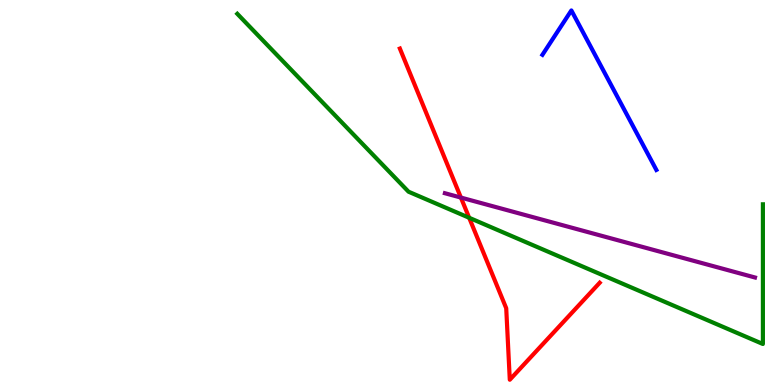[{'lines': ['blue', 'red'], 'intersections': []}, {'lines': ['green', 'red'], 'intersections': [{'x': 6.05, 'y': 4.34}]}, {'lines': ['purple', 'red'], 'intersections': [{'x': 5.95, 'y': 4.87}]}, {'lines': ['blue', 'green'], 'intersections': []}, {'lines': ['blue', 'purple'], 'intersections': []}, {'lines': ['green', 'purple'], 'intersections': []}]